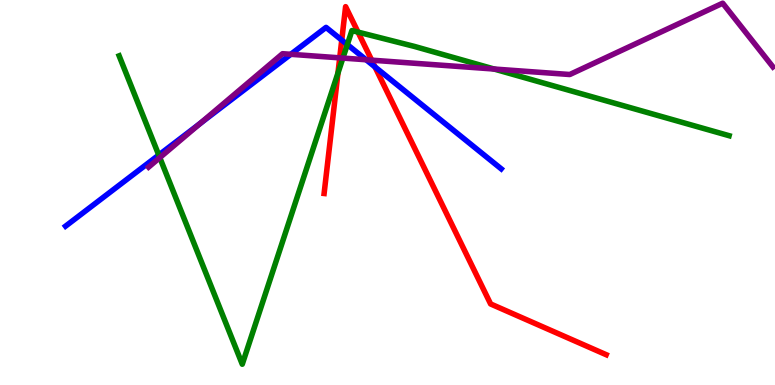[{'lines': ['blue', 'red'], 'intersections': [{'x': 4.41, 'y': 8.96}, {'x': 4.84, 'y': 8.26}]}, {'lines': ['green', 'red'], 'intersections': [{'x': 4.36, 'y': 8.1}, {'x': 4.62, 'y': 9.17}]}, {'lines': ['purple', 'red'], 'intersections': [{'x': 4.38, 'y': 8.5}, {'x': 4.8, 'y': 8.44}]}, {'lines': ['blue', 'green'], 'intersections': [{'x': 2.05, 'y': 5.97}, {'x': 4.48, 'y': 8.84}]}, {'lines': ['blue', 'purple'], 'intersections': [{'x': 2.58, 'y': 6.79}, {'x': 3.75, 'y': 8.59}, {'x': 4.72, 'y': 8.45}]}, {'lines': ['green', 'purple'], 'intersections': [{'x': 2.06, 'y': 5.91}, {'x': 4.42, 'y': 8.49}, {'x': 6.38, 'y': 8.21}]}]